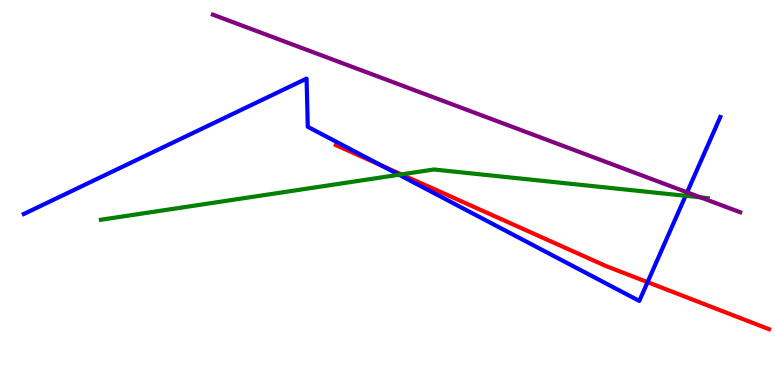[{'lines': ['blue', 'red'], 'intersections': [{'x': 4.92, 'y': 5.7}, {'x': 8.36, 'y': 2.67}]}, {'lines': ['green', 'red'], 'intersections': [{'x': 5.18, 'y': 5.47}]}, {'lines': ['purple', 'red'], 'intersections': []}, {'lines': ['blue', 'green'], 'intersections': [{'x': 5.15, 'y': 5.46}, {'x': 8.85, 'y': 4.91}]}, {'lines': ['blue', 'purple'], 'intersections': [{'x': 8.87, 'y': 5.0}]}, {'lines': ['green', 'purple'], 'intersections': [{'x': 9.04, 'y': 4.87}]}]